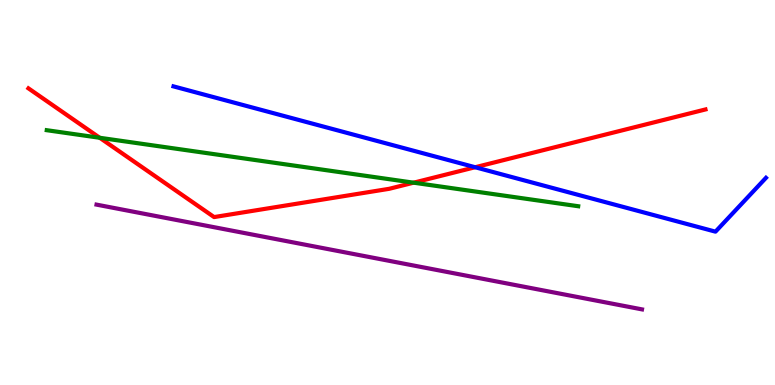[{'lines': ['blue', 'red'], 'intersections': [{'x': 6.13, 'y': 5.66}]}, {'lines': ['green', 'red'], 'intersections': [{'x': 1.29, 'y': 6.42}, {'x': 5.34, 'y': 5.25}]}, {'lines': ['purple', 'red'], 'intersections': []}, {'lines': ['blue', 'green'], 'intersections': []}, {'lines': ['blue', 'purple'], 'intersections': []}, {'lines': ['green', 'purple'], 'intersections': []}]